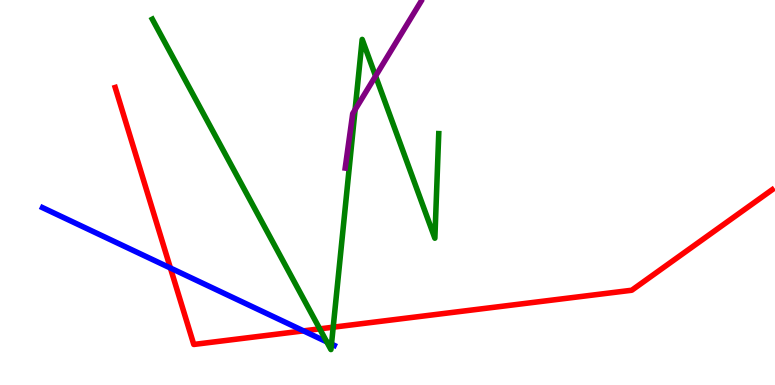[{'lines': ['blue', 'red'], 'intersections': [{'x': 2.2, 'y': 3.04}, {'x': 3.92, 'y': 1.41}]}, {'lines': ['green', 'red'], 'intersections': [{'x': 4.13, 'y': 1.46}, {'x': 4.3, 'y': 1.5}]}, {'lines': ['purple', 'red'], 'intersections': []}, {'lines': ['blue', 'green'], 'intersections': [{'x': 4.22, 'y': 1.12}, {'x': 4.28, 'y': 1.06}]}, {'lines': ['blue', 'purple'], 'intersections': []}, {'lines': ['green', 'purple'], 'intersections': [{'x': 4.58, 'y': 7.15}, {'x': 4.85, 'y': 8.02}]}]